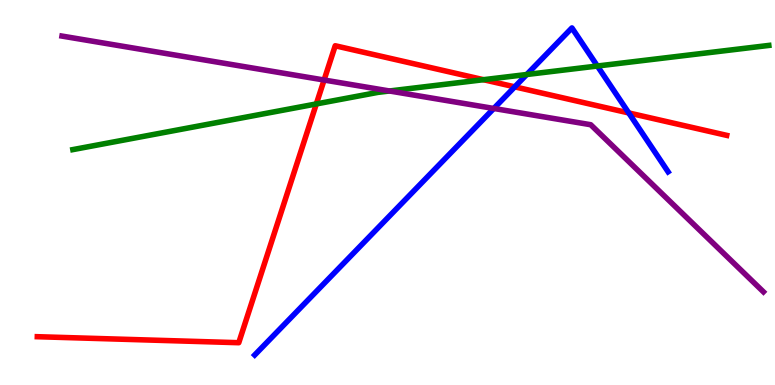[{'lines': ['blue', 'red'], 'intersections': [{'x': 6.64, 'y': 7.74}, {'x': 8.11, 'y': 7.07}]}, {'lines': ['green', 'red'], 'intersections': [{'x': 4.08, 'y': 7.3}, {'x': 6.24, 'y': 7.93}]}, {'lines': ['purple', 'red'], 'intersections': [{'x': 4.18, 'y': 7.92}]}, {'lines': ['blue', 'green'], 'intersections': [{'x': 6.8, 'y': 8.06}, {'x': 7.71, 'y': 8.29}]}, {'lines': ['blue', 'purple'], 'intersections': [{'x': 6.37, 'y': 7.18}]}, {'lines': ['green', 'purple'], 'intersections': [{'x': 5.03, 'y': 7.64}]}]